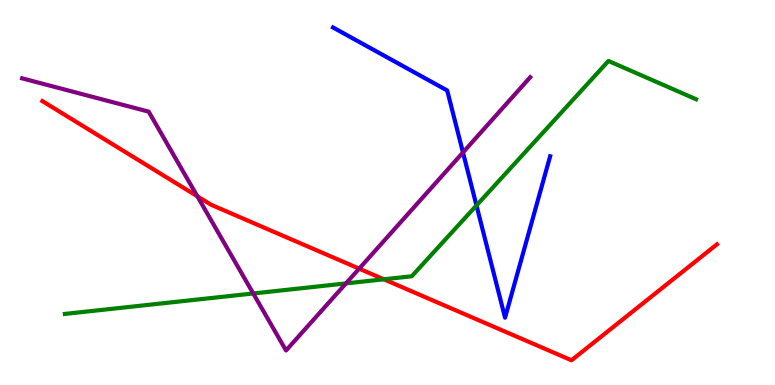[{'lines': ['blue', 'red'], 'intersections': []}, {'lines': ['green', 'red'], 'intersections': [{'x': 4.95, 'y': 2.75}]}, {'lines': ['purple', 'red'], 'intersections': [{'x': 2.55, 'y': 4.9}, {'x': 4.63, 'y': 3.02}]}, {'lines': ['blue', 'green'], 'intersections': [{'x': 6.15, 'y': 4.66}]}, {'lines': ['blue', 'purple'], 'intersections': [{'x': 5.97, 'y': 6.04}]}, {'lines': ['green', 'purple'], 'intersections': [{'x': 3.27, 'y': 2.38}, {'x': 4.46, 'y': 2.64}]}]